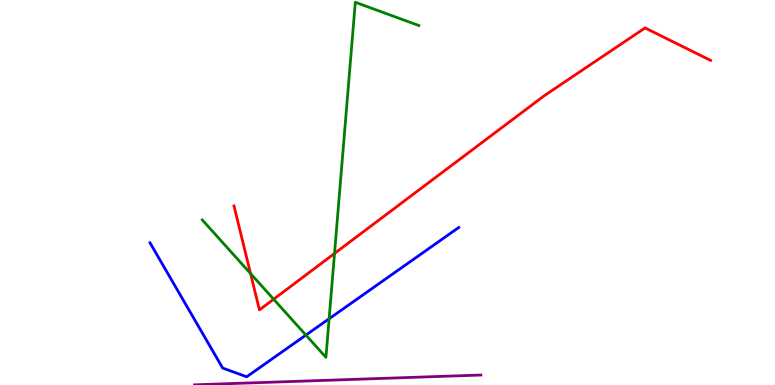[{'lines': ['blue', 'red'], 'intersections': []}, {'lines': ['green', 'red'], 'intersections': [{'x': 3.23, 'y': 2.89}, {'x': 3.53, 'y': 2.23}, {'x': 4.32, 'y': 3.42}]}, {'lines': ['purple', 'red'], 'intersections': []}, {'lines': ['blue', 'green'], 'intersections': [{'x': 3.95, 'y': 1.3}, {'x': 4.25, 'y': 1.72}]}, {'lines': ['blue', 'purple'], 'intersections': []}, {'lines': ['green', 'purple'], 'intersections': []}]